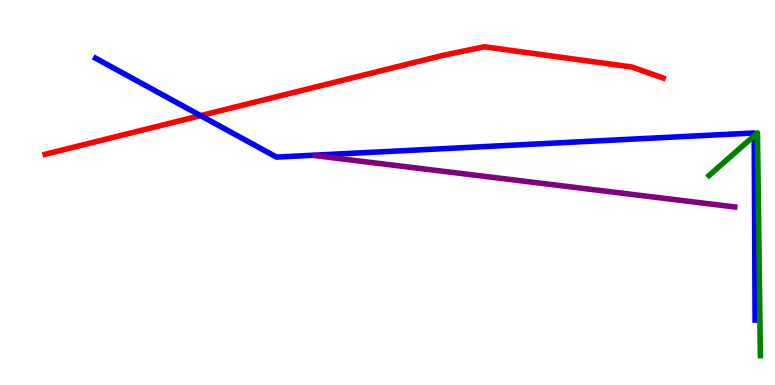[{'lines': ['blue', 'red'], 'intersections': [{'x': 2.59, 'y': 7.0}]}, {'lines': ['green', 'red'], 'intersections': []}, {'lines': ['purple', 'red'], 'intersections': []}, {'lines': ['blue', 'green'], 'intersections': [{'x': 9.73, 'y': 6.47}]}, {'lines': ['blue', 'purple'], 'intersections': []}, {'lines': ['green', 'purple'], 'intersections': []}]